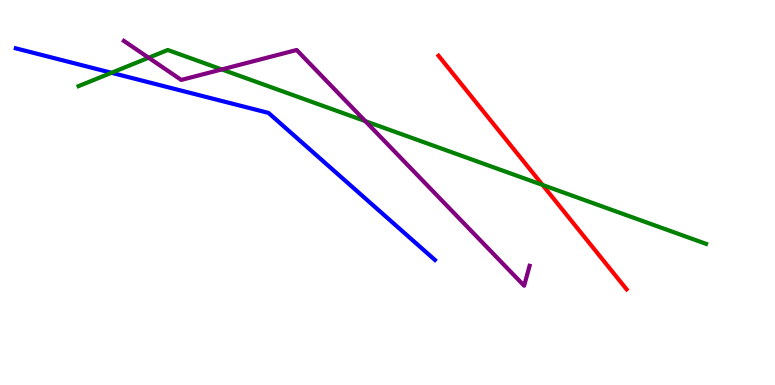[{'lines': ['blue', 'red'], 'intersections': []}, {'lines': ['green', 'red'], 'intersections': [{'x': 7.0, 'y': 5.2}]}, {'lines': ['purple', 'red'], 'intersections': []}, {'lines': ['blue', 'green'], 'intersections': [{'x': 1.44, 'y': 8.11}]}, {'lines': ['blue', 'purple'], 'intersections': []}, {'lines': ['green', 'purple'], 'intersections': [{'x': 1.92, 'y': 8.5}, {'x': 2.86, 'y': 8.2}, {'x': 4.71, 'y': 6.85}]}]